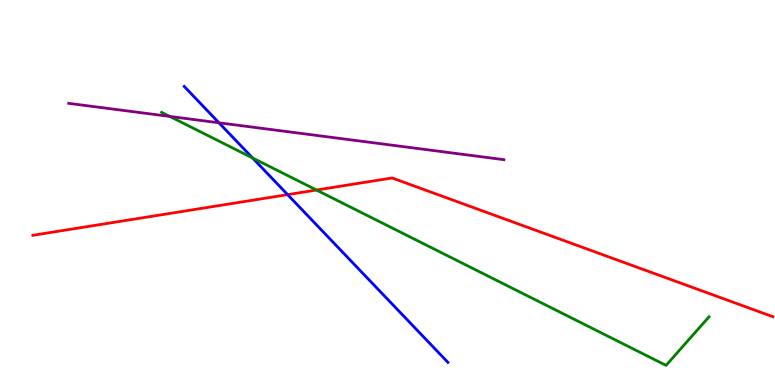[{'lines': ['blue', 'red'], 'intersections': [{'x': 3.71, 'y': 4.94}]}, {'lines': ['green', 'red'], 'intersections': [{'x': 4.08, 'y': 5.06}]}, {'lines': ['purple', 'red'], 'intersections': []}, {'lines': ['blue', 'green'], 'intersections': [{'x': 3.26, 'y': 5.9}]}, {'lines': ['blue', 'purple'], 'intersections': [{'x': 2.83, 'y': 6.81}]}, {'lines': ['green', 'purple'], 'intersections': [{'x': 2.19, 'y': 6.98}]}]